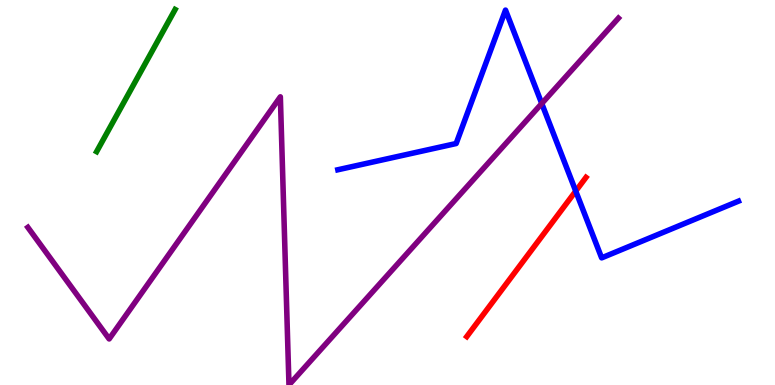[{'lines': ['blue', 'red'], 'intersections': [{'x': 7.43, 'y': 5.04}]}, {'lines': ['green', 'red'], 'intersections': []}, {'lines': ['purple', 'red'], 'intersections': []}, {'lines': ['blue', 'green'], 'intersections': []}, {'lines': ['blue', 'purple'], 'intersections': [{'x': 6.99, 'y': 7.31}]}, {'lines': ['green', 'purple'], 'intersections': []}]